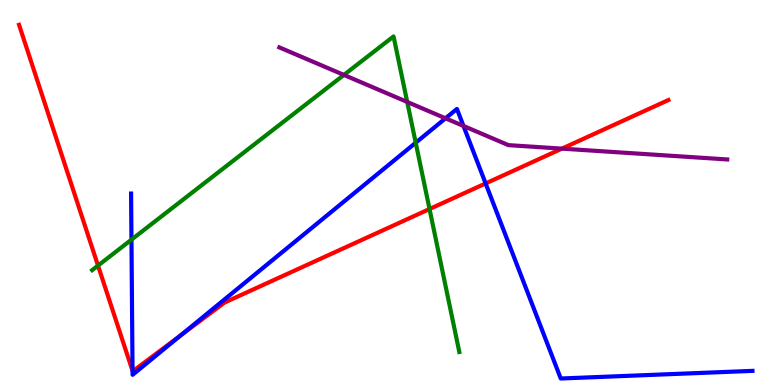[{'lines': ['blue', 'red'], 'intersections': [{'x': 1.71, 'y': 0.366}, {'x': 2.33, 'y': 1.29}, {'x': 6.27, 'y': 5.24}]}, {'lines': ['green', 'red'], 'intersections': [{'x': 1.26, 'y': 3.1}, {'x': 5.54, 'y': 4.57}]}, {'lines': ['purple', 'red'], 'intersections': [{'x': 7.25, 'y': 6.14}]}, {'lines': ['blue', 'green'], 'intersections': [{'x': 1.7, 'y': 3.78}, {'x': 5.36, 'y': 6.29}]}, {'lines': ['blue', 'purple'], 'intersections': [{'x': 5.75, 'y': 6.93}, {'x': 5.98, 'y': 6.73}]}, {'lines': ['green', 'purple'], 'intersections': [{'x': 4.44, 'y': 8.05}, {'x': 5.25, 'y': 7.35}]}]